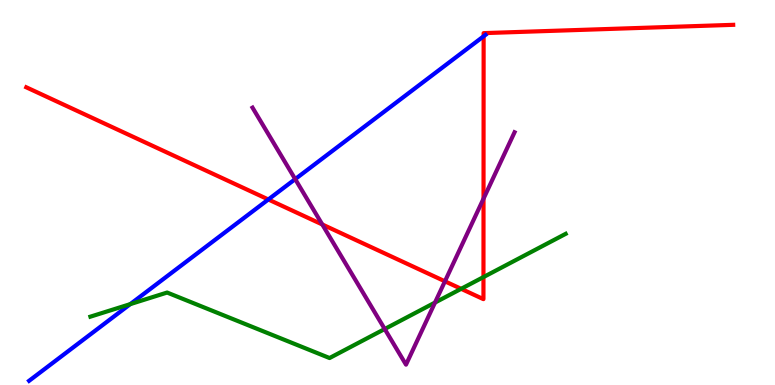[{'lines': ['blue', 'red'], 'intersections': [{'x': 3.46, 'y': 4.82}, {'x': 6.24, 'y': 9.06}]}, {'lines': ['green', 'red'], 'intersections': [{'x': 5.95, 'y': 2.5}, {'x': 6.24, 'y': 2.8}]}, {'lines': ['purple', 'red'], 'intersections': [{'x': 4.16, 'y': 4.17}, {'x': 5.74, 'y': 2.69}, {'x': 6.24, 'y': 4.84}]}, {'lines': ['blue', 'green'], 'intersections': [{'x': 1.68, 'y': 2.1}]}, {'lines': ['blue', 'purple'], 'intersections': [{'x': 3.81, 'y': 5.35}]}, {'lines': ['green', 'purple'], 'intersections': [{'x': 4.96, 'y': 1.45}, {'x': 5.61, 'y': 2.14}]}]